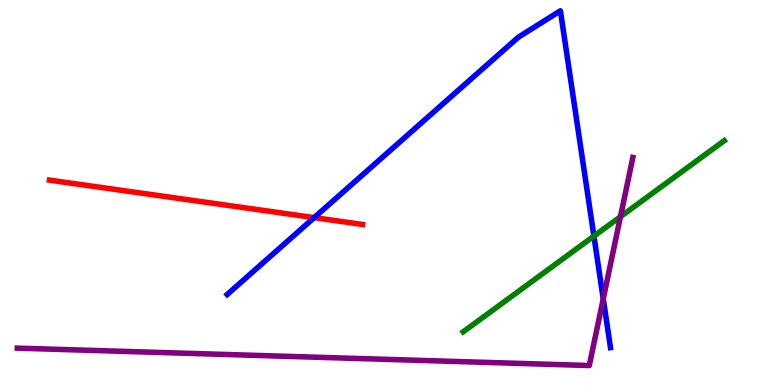[{'lines': ['blue', 'red'], 'intersections': [{'x': 4.05, 'y': 4.35}]}, {'lines': ['green', 'red'], 'intersections': []}, {'lines': ['purple', 'red'], 'intersections': []}, {'lines': ['blue', 'green'], 'intersections': [{'x': 7.66, 'y': 3.87}]}, {'lines': ['blue', 'purple'], 'intersections': [{'x': 7.78, 'y': 2.24}]}, {'lines': ['green', 'purple'], 'intersections': [{'x': 8.01, 'y': 4.37}]}]